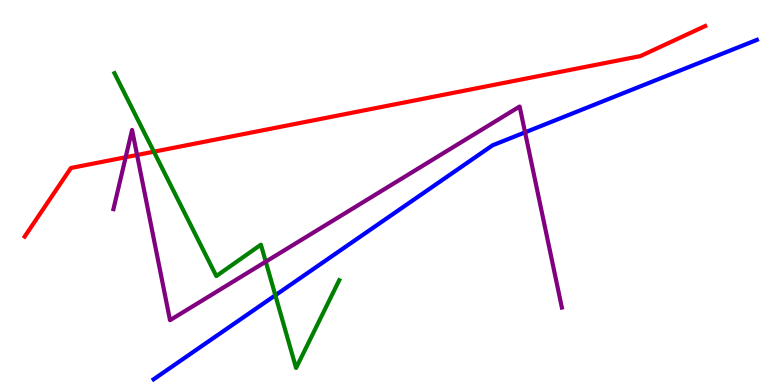[{'lines': ['blue', 'red'], 'intersections': []}, {'lines': ['green', 'red'], 'intersections': [{'x': 1.99, 'y': 6.06}]}, {'lines': ['purple', 'red'], 'intersections': [{'x': 1.62, 'y': 5.92}, {'x': 1.77, 'y': 5.97}]}, {'lines': ['blue', 'green'], 'intersections': [{'x': 3.55, 'y': 2.33}]}, {'lines': ['blue', 'purple'], 'intersections': [{'x': 6.77, 'y': 6.56}]}, {'lines': ['green', 'purple'], 'intersections': [{'x': 3.43, 'y': 3.2}]}]